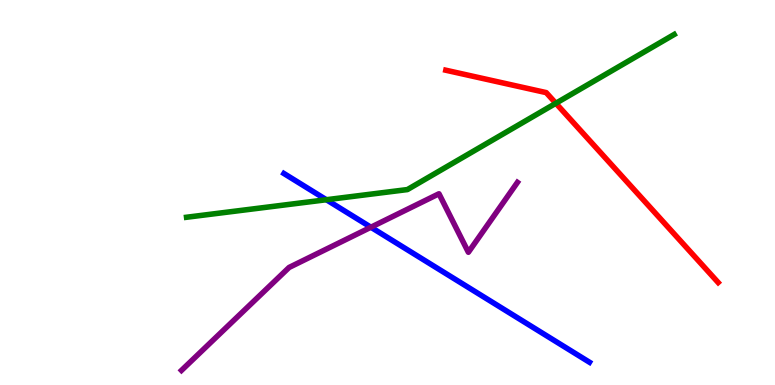[{'lines': ['blue', 'red'], 'intersections': []}, {'lines': ['green', 'red'], 'intersections': [{'x': 7.17, 'y': 7.32}]}, {'lines': ['purple', 'red'], 'intersections': []}, {'lines': ['blue', 'green'], 'intersections': [{'x': 4.21, 'y': 4.81}]}, {'lines': ['blue', 'purple'], 'intersections': [{'x': 4.79, 'y': 4.1}]}, {'lines': ['green', 'purple'], 'intersections': []}]